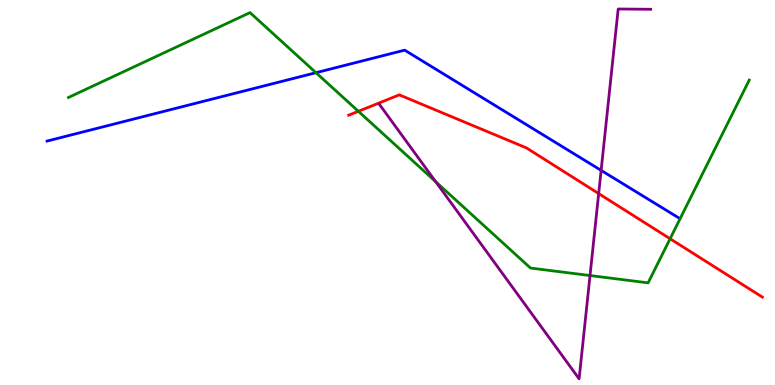[{'lines': ['blue', 'red'], 'intersections': []}, {'lines': ['green', 'red'], 'intersections': [{'x': 4.62, 'y': 7.11}, {'x': 8.65, 'y': 3.8}]}, {'lines': ['purple', 'red'], 'intersections': [{'x': 7.72, 'y': 4.97}]}, {'lines': ['blue', 'green'], 'intersections': [{'x': 4.08, 'y': 8.11}]}, {'lines': ['blue', 'purple'], 'intersections': [{'x': 7.76, 'y': 5.57}]}, {'lines': ['green', 'purple'], 'intersections': [{'x': 5.62, 'y': 5.28}, {'x': 7.61, 'y': 2.84}]}]